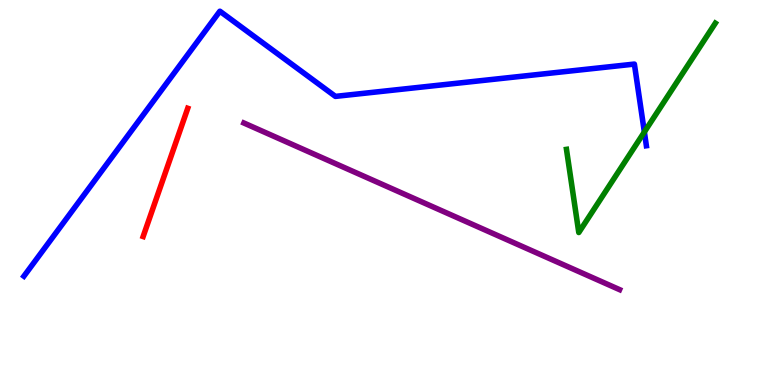[{'lines': ['blue', 'red'], 'intersections': []}, {'lines': ['green', 'red'], 'intersections': []}, {'lines': ['purple', 'red'], 'intersections': []}, {'lines': ['blue', 'green'], 'intersections': [{'x': 8.31, 'y': 6.57}]}, {'lines': ['blue', 'purple'], 'intersections': []}, {'lines': ['green', 'purple'], 'intersections': []}]